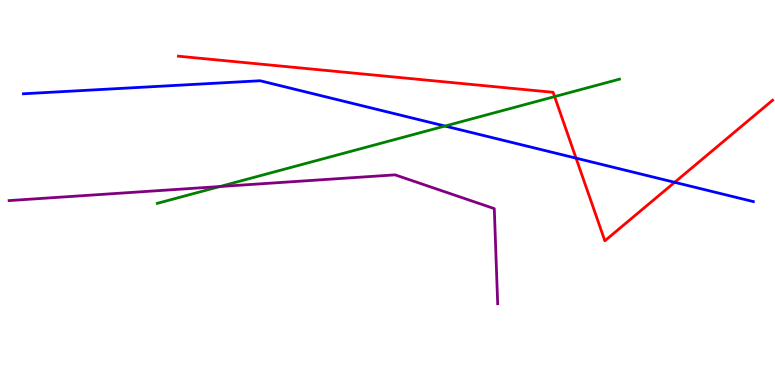[{'lines': ['blue', 'red'], 'intersections': [{'x': 7.43, 'y': 5.89}, {'x': 8.71, 'y': 5.26}]}, {'lines': ['green', 'red'], 'intersections': [{'x': 7.16, 'y': 7.49}]}, {'lines': ['purple', 'red'], 'intersections': []}, {'lines': ['blue', 'green'], 'intersections': [{'x': 5.74, 'y': 6.73}]}, {'lines': ['blue', 'purple'], 'intersections': []}, {'lines': ['green', 'purple'], 'intersections': [{'x': 2.84, 'y': 5.15}]}]